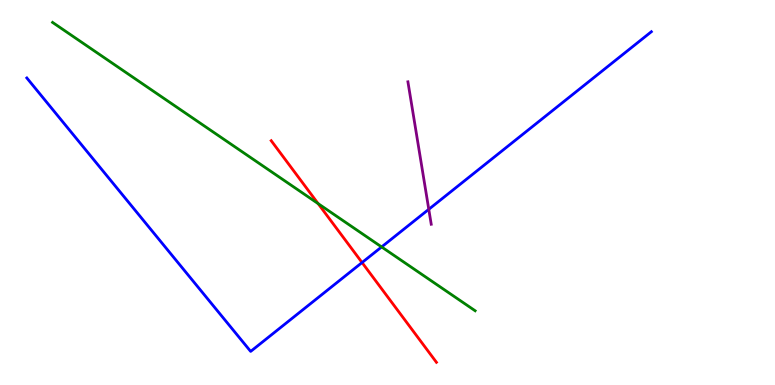[{'lines': ['blue', 'red'], 'intersections': [{'x': 4.67, 'y': 3.18}]}, {'lines': ['green', 'red'], 'intersections': [{'x': 4.1, 'y': 4.71}]}, {'lines': ['purple', 'red'], 'intersections': []}, {'lines': ['blue', 'green'], 'intersections': [{'x': 4.92, 'y': 3.59}]}, {'lines': ['blue', 'purple'], 'intersections': [{'x': 5.53, 'y': 4.56}]}, {'lines': ['green', 'purple'], 'intersections': []}]